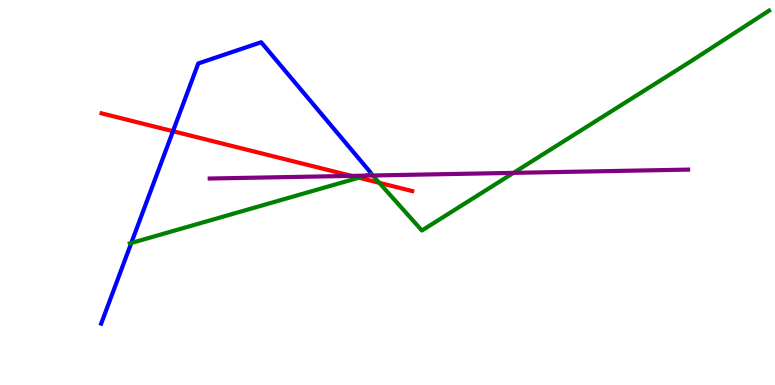[{'lines': ['blue', 'red'], 'intersections': [{'x': 2.23, 'y': 6.59}]}, {'lines': ['green', 'red'], 'intersections': [{'x': 4.63, 'y': 5.38}, {'x': 4.89, 'y': 5.25}]}, {'lines': ['purple', 'red'], 'intersections': [{'x': 4.54, 'y': 5.43}]}, {'lines': ['blue', 'green'], 'intersections': [{'x': 1.69, 'y': 3.69}]}, {'lines': ['blue', 'purple'], 'intersections': []}, {'lines': ['green', 'purple'], 'intersections': [{'x': 4.72, 'y': 5.44}, {'x': 4.81, 'y': 5.44}, {'x': 6.63, 'y': 5.51}]}]